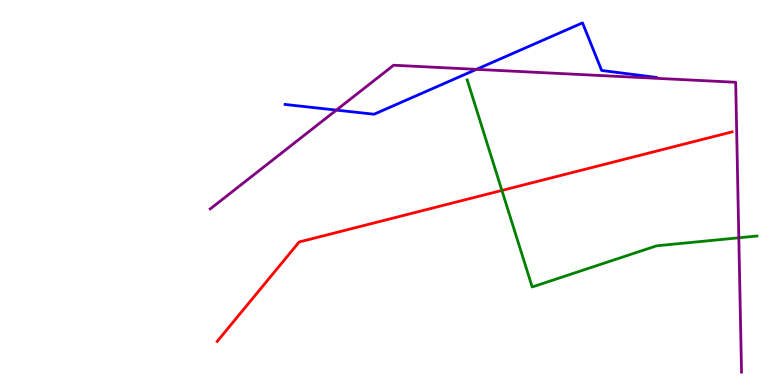[{'lines': ['blue', 'red'], 'intersections': []}, {'lines': ['green', 'red'], 'intersections': [{'x': 6.48, 'y': 5.05}]}, {'lines': ['purple', 'red'], 'intersections': []}, {'lines': ['blue', 'green'], 'intersections': []}, {'lines': ['blue', 'purple'], 'intersections': [{'x': 4.34, 'y': 7.14}, {'x': 6.15, 'y': 8.2}]}, {'lines': ['green', 'purple'], 'intersections': [{'x': 9.53, 'y': 3.82}]}]